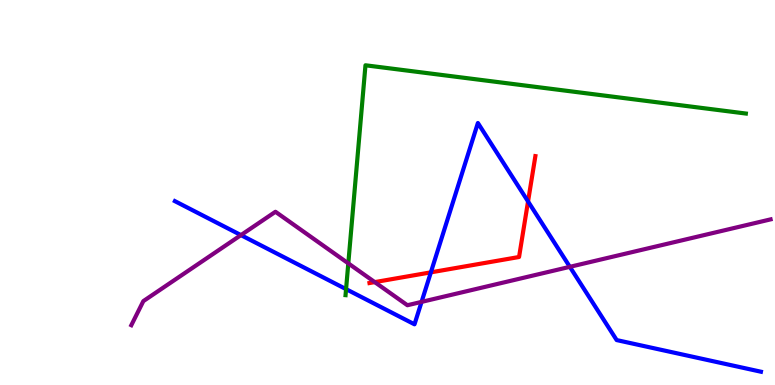[{'lines': ['blue', 'red'], 'intersections': [{'x': 5.56, 'y': 2.93}, {'x': 6.81, 'y': 4.77}]}, {'lines': ['green', 'red'], 'intersections': []}, {'lines': ['purple', 'red'], 'intersections': [{'x': 4.84, 'y': 2.67}]}, {'lines': ['blue', 'green'], 'intersections': [{'x': 4.47, 'y': 2.49}]}, {'lines': ['blue', 'purple'], 'intersections': [{'x': 3.11, 'y': 3.89}, {'x': 5.44, 'y': 2.16}, {'x': 7.35, 'y': 3.07}]}, {'lines': ['green', 'purple'], 'intersections': [{'x': 4.49, 'y': 3.16}]}]